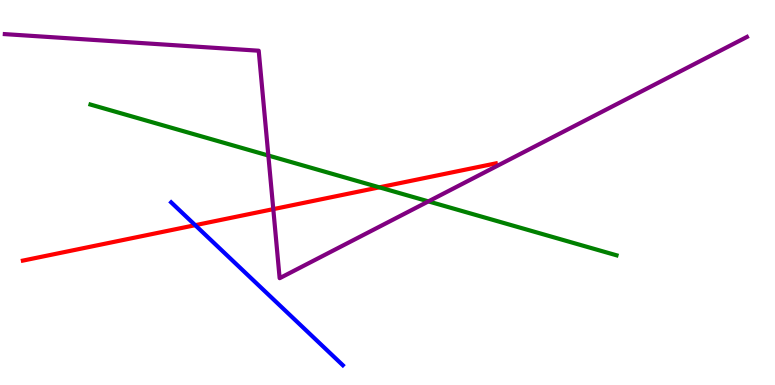[{'lines': ['blue', 'red'], 'intersections': [{'x': 2.52, 'y': 4.15}]}, {'lines': ['green', 'red'], 'intersections': [{'x': 4.89, 'y': 5.13}]}, {'lines': ['purple', 'red'], 'intersections': [{'x': 3.53, 'y': 4.57}]}, {'lines': ['blue', 'green'], 'intersections': []}, {'lines': ['blue', 'purple'], 'intersections': []}, {'lines': ['green', 'purple'], 'intersections': [{'x': 3.46, 'y': 5.96}, {'x': 5.53, 'y': 4.77}]}]